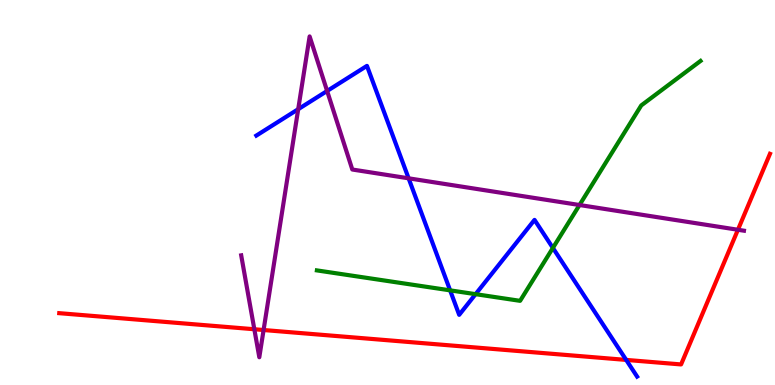[{'lines': ['blue', 'red'], 'intersections': [{'x': 8.08, 'y': 0.652}]}, {'lines': ['green', 'red'], 'intersections': []}, {'lines': ['purple', 'red'], 'intersections': [{'x': 3.28, 'y': 1.45}, {'x': 3.4, 'y': 1.43}, {'x': 9.52, 'y': 4.03}]}, {'lines': ['blue', 'green'], 'intersections': [{'x': 5.81, 'y': 2.46}, {'x': 6.14, 'y': 2.36}, {'x': 7.13, 'y': 3.56}]}, {'lines': ['blue', 'purple'], 'intersections': [{'x': 3.85, 'y': 7.16}, {'x': 4.22, 'y': 7.64}, {'x': 5.27, 'y': 5.37}]}, {'lines': ['green', 'purple'], 'intersections': [{'x': 7.48, 'y': 4.67}]}]